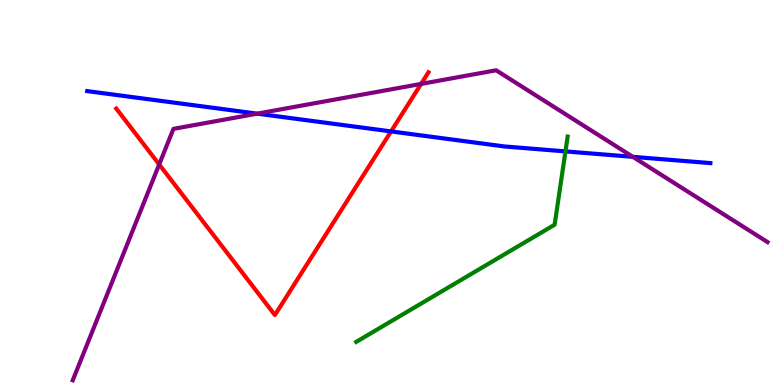[{'lines': ['blue', 'red'], 'intersections': [{'x': 5.05, 'y': 6.59}]}, {'lines': ['green', 'red'], 'intersections': []}, {'lines': ['purple', 'red'], 'intersections': [{'x': 2.05, 'y': 5.73}, {'x': 5.43, 'y': 7.82}]}, {'lines': ['blue', 'green'], 'intersections': [{'x': 7.3, 'y': 6.07}]}, {'lines': ['blue', 'purple'], 'intersections': [{'x': 3.32, 'y': 7.05}, {'x': 8.17, 'y': 5.93}]}, {'lines': ['green', 'purple'], 'intersections': []}]